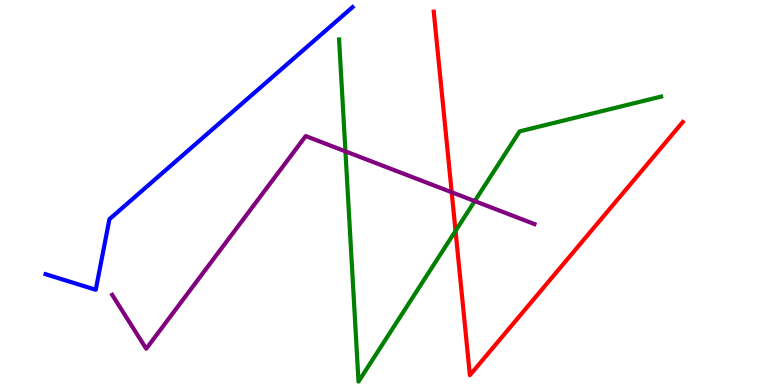[{'lines': ['blue', 'red'], 'intersections': []}, {'lines': ['green', 'red'], 'intersections': [{'x': 5.88, 'y': 4.0}]}, {'lines': ['purple', 'red'], 'intersections': [{'x': 5.83, 'y': 5.01}]}, {'lines': ['blue', 'green'], 'intersections': []}, {'lines': ['blue', 'purple'], 'intersections': []}, {'lines': ['green', 'purple'], 'intersections': [{'x': 4.46, 'y': 6.07}, {'x': 6.13, 'y': 4.78}]}]